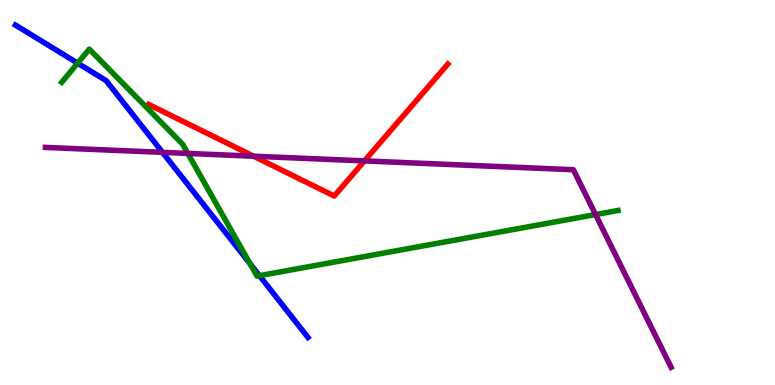[{'lines': ['blue', 'red'], 'intersections': []}, {'lines': ['green', 'red'], 'intersections': []}, {'lines': ['purple', 'red'], 'intersections': [{'x': 3.27, 'y': 5.94}, {'x': 4.7, 'y': 5.82}]}, {'lines': ['blue', 'green'], 'intersections': [{'x': 1.0, 'y': 8.36}, {'x': 3.23, 'y': 3.15}, {'x': 3.35, 'y': 2.84}]}, {'lines': ['blue', 'purple'], 'intersections': [{'x': 2.1, 'y': 6.04}]}, {'lines': ['green', 'purple'], 'intersections': [{'x': 2.42, 'y': 6.01}, {'x': 7.68, 'y': 4.43}]}]